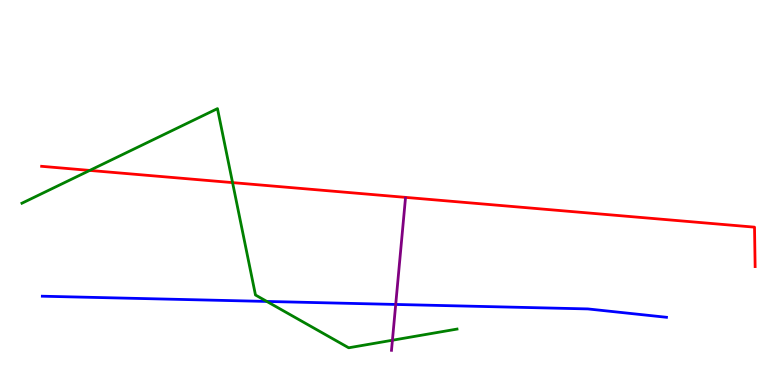[{'lines': ['blue', 'red'], 'intersections': []}, {'lines': ['green', 'red'], 'intersections': [{'x': 1.16, 'y': 5.57}, {'x': 3.0, 'y': 5.26}]}, {'lines': ['purple', 'red'], 'intersections': []}, {'lines': ['blue', 'green'], 'intersections': [{'x': 3.44, 'y': 2.17}]}, {'lines': ['blue', 'purple'], 'intersections': [{'x': 5.11, 'y': 2.09}]}, {'lines': ['green', 'purple'], 'intersections': [{'x': 5.06, 'y': 1.16}]}]